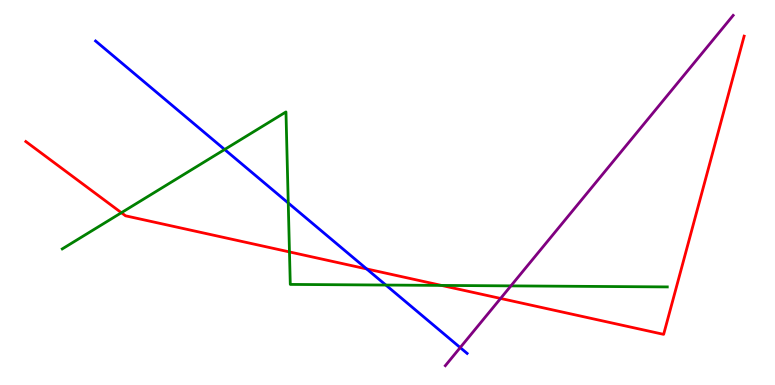[{'lines': ['blue', 'red'], 'intersections': [{'x': 4.73, 'y': 3.01}]}, {'lines': ['green', 'red'], 'intersections': [{'x': 1.57, 'y': 4.47}, {'x': 3.74, 'y': 3.46}, {'x': 5.7, 'y': 2.59}]}, {'lines': ['purple', 'red'], 'intersections': [{'x': 6.46, 'y': 2.25}]}, {'lines': ['blue', 'green'], 'intersections': [{'x': 2.9, 'y': 6.12}, {'x': 3.72, 'y': 4.73}, {'x': 4.98, 'y': 2.6}]}, {'lines': ['blue', 'purple'], 'intersections': [{'x': 5.94, 'y': 0.972}]}, {'lines': ['green', 'purple'], 'intersections': [{'x': 6.59, 'y': 2.57}]}]